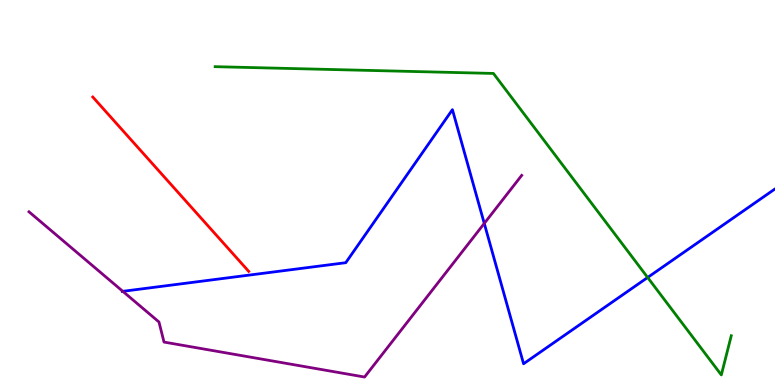[{'lines': ['blue', 'red'], 'intersections': []}, {'lines': ['green', 'red'], 'intersections': []}, {'lines': ['purple', 'red'], 'intersections': []}, {'lines': ['blue', 'green'], 'intersections': [{'x': 8.36, 'y': 2.79}]}, {'lines': ['blue', 'purple'], 'intersections': [{'x': 1.58, 'y': 2.43}, {'x': 6.25, 'y': 4.2}]}, {'lines': ['green', 'purple'], 'intersections': []}]